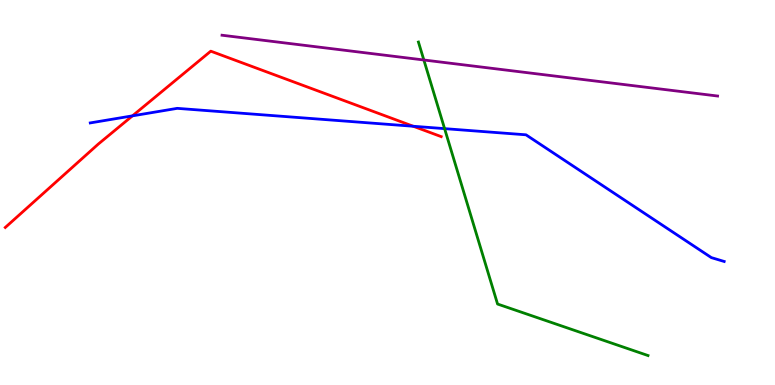[{'lines': ['blue', 'red'], 'intersections': [{'x': 1.71, 'y': 6.99}, {'x': 5.33, 'y': 6.72}]}, {'lines': ['green', 'red'], 'intersections': []}, {'lines': ['purple', 'red'], 'intersections': []}, {'lines': ['blue', 'green'], 'intersections': [{'x': 5.74, 'y': 6.66}]}, {'lines': ['blue', 'purple'], 'intersections': []}, {'lines': ['green', 'purple'], 'intersections': [{'x': 5.47, 'y': 8.44}]}]